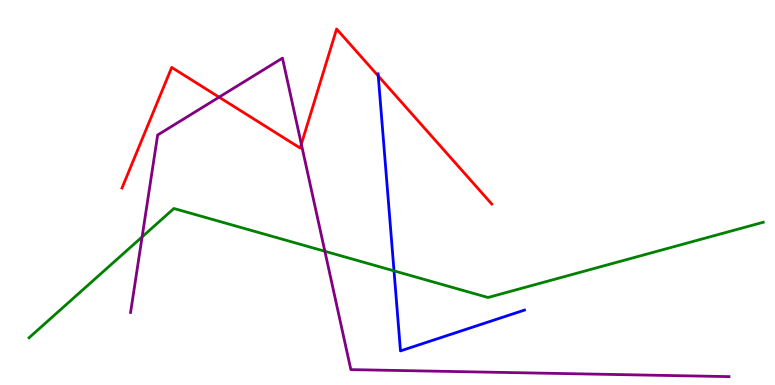[{'lines': ['blue', 'red'], 'intersections': [{'x': 4.88, 'y': 8.03}]}, {'lines': ['green', 'red'], 'intersections': []}, {'lines': ['purple', 'red'], 'intersections': [{'x': 2.83, 'y': 7.48}, {'x': 3.89, 'y': 6.26}]}, {'lines': ['blue', 'green'], 'intersections': [{'x': 5.08, 'y': 2.96}]}, {'lines': ['blue', 'purple'], 'intersections': []}, {'lines': ['green', 'purple'], 'intersections': [{'x': 1.83, 'y': 3.85}, {'x': 4.19, 'y': 3.47}]}]